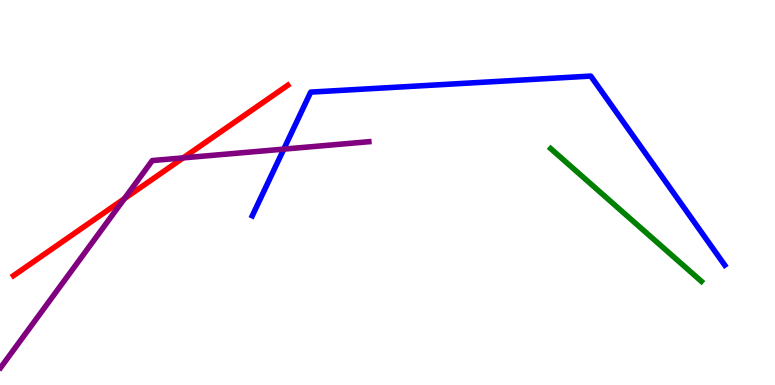[{'lines': ['blue', 'red'], 'intersections': []}, {'lines': ['green', 'red'], 'intersections': []}, {'lines': ['purple', 'red'], 'intersections': [{'x': 1.6, 'y': 4.84}, {'x': 2.36, 'y': 5.9}]}, {'lines': ['blue', 'green'], 'intersections': []}, {'lines': ['blue', 'purple'], 'intersections': [{'x': 3.66, 'y': 6.13}]}, {'lines': ['green', 'purple'], 'intersections': []}]